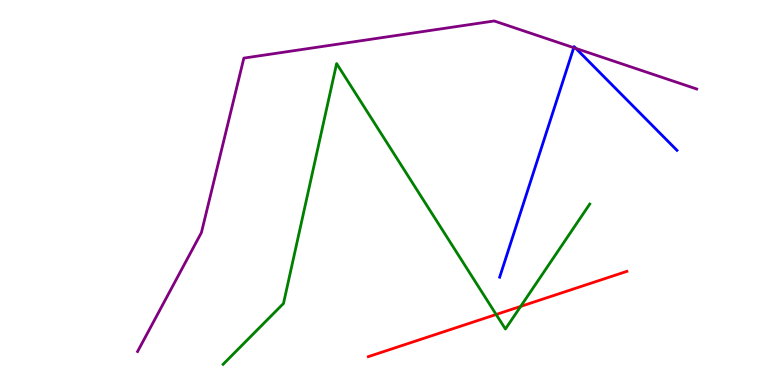[{'lines': ['blue', 'red'], 'intersections': []}, {'lines': ['green', 'red'], 'intersections': [{'x': 6.4, 'y': 1.83}, {'x': 6.72, 'y': 2.04}]}, {'lines': ['purple', 'red'], 'intersections': []}, {'lines': ['blue', 'green'], 'intersections': []}, {'lines': ['blue', 'purple'], 'intersections': [{'x': 7.4, 'y': 8.76}, {'x': 7.43, 'y': 8.74}]}, {'lines': ['green', 'purple'], 'intersections': []}]